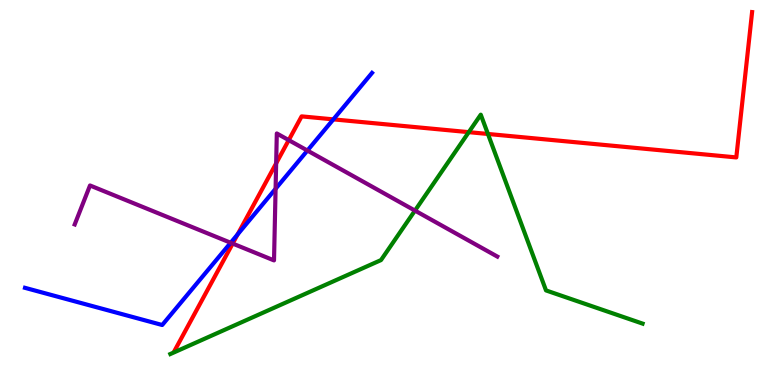[{'lines': ['blue', 'red'], 'intersections': [{'x': 3.07, 'y': 3.91}, {'x': 4.3, 'y': 6.9}]}, {'lines': ['green', 'red'], 'intersections': [{'x': 6.05, 'y': 6.57}, {'x': 6.3, 'y': 6.52}]}, {'lines': ['purple', 'red'], 'intersections': [{'x': 3.0, 'y': 3.67}, {'x': 3.56, 'y': 5.76}, {'x': 3.73, 'y': 6.36}]}, {'lines': ['blue', 'green'], 'intersections': []}, {'lines': ['blue', 'purple'], 'intersections': [{'x': 2.98, 'y': 3.69}, {'x': 3.56, 'y': 5.1}, {'x': 3.97, 'y': 6.09}]}, {'lines': ['green', 'purple'], 'intersections': [{'x': 5.35, 'y': 4.53}]}]